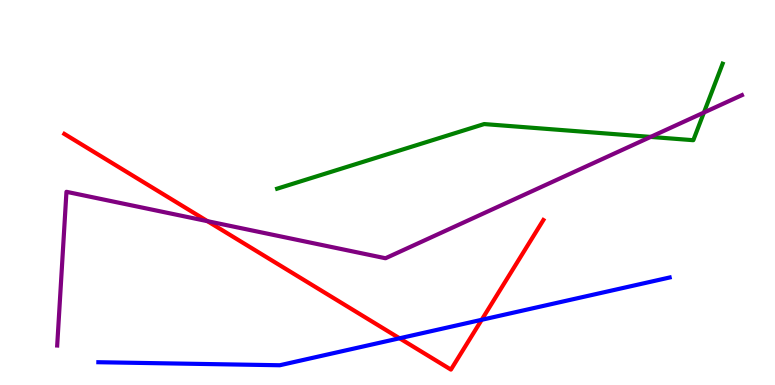[{'lines': ['blue', 'red'], 'intersections': [{'x': 5.16, 'y': 1.21}, {'x': 6.22, 'y': 1.69}]}, {'lines': ['green', 'red'], 'intersections': []}, {'lines': ['purple', 'red'], 'intersections': [{'x': 2.68, 'y': 4.26}]}, {'lines': ['blue', 'green'], 'intersections': []}, {'lines': ['blue', 'purple'], 'intersections': []}, {'lines': ['green', 'purple'], 'intersections': [{'x': 8.4, 'y': 6.44}, {'x': 9.08, 'y': 7.08}]}]